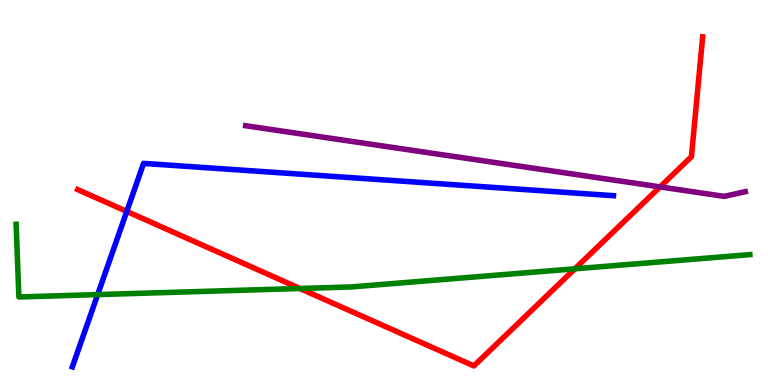[{'lines': ['blue', 'red'], 'intersections': [{'x': 1.64, 'y': 4.51}]}, {'lines': ['green', 'red'], 'intersections': [{'x': 3.87, 'y': 2.51}, {'x': 7.42, 'y': 3.02}]}, {'lines': ['purple', 'red'], 'intersections': [{'x': 8.52, 'y': 5.15}]}, {'lines': ['blue', 'green'], 'intersections': [{'x': 1.26, 'y': 2.35}]}, {'lines': ['blue', 'purple'], 'intersections': []}, {'lines': ['green', 'purple'], 'intersections': []}]